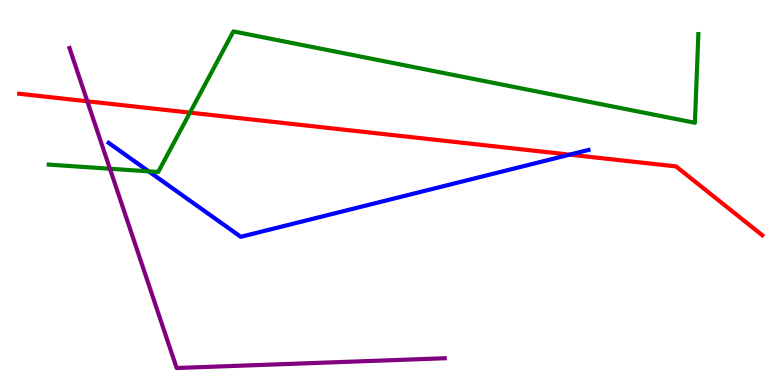[{'lines': ['blue', 'red'], 'intersections': [{'x': 7.35, 'y': 5.98}]}, {'lines': ['green', 'red'], 'intersections': [{'x': 2.45, 'y': 7.07}]}, {'lines': ['purple', 'red'], 'intersections': [{'x': 1.13, 'y': 7.37}]}, {'lines': ['blue', 'green'], 'intersections': [{'x': 1.92, 'y': 5.55}]}, {'lines': ['blue', 'purple'], 'intersections': []}, {'lines': ['green', 'purple'], 'intersections': [{'x': 1.42, 'y': 5.62}]}]